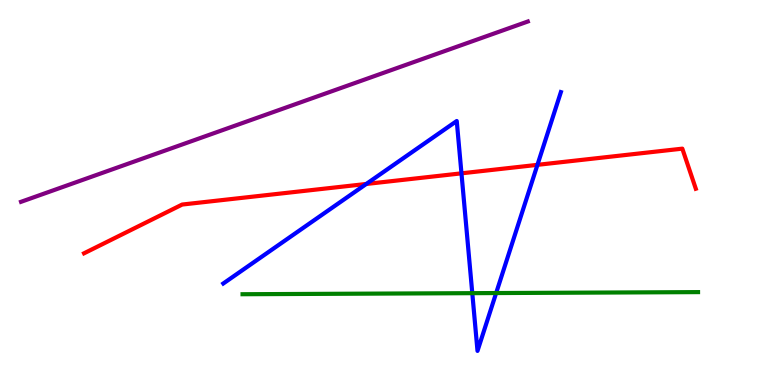[{'lines': ['blue', 'red'], 'intersections': [{'x': 4.73, 'y': 5.22}, {'x': 5.95, 'y': 5.5}, {'x': 6.93, 'y': 5.72}]}, {'lines': ['green', 'red'], 'intersections': []}, {'lines': ['purple', 'red'], 'intersections': []}, {'lines': ['blue', 'green'], 'intersections': [{'x': 6.09, 'y': 2.39}, {'x': 6.4, 'y': 2.39}]}, {'lines': ['blue', 'purple'], 'intersections': []}, {'lines': ['green', 'purple'], 'intersections': []}]